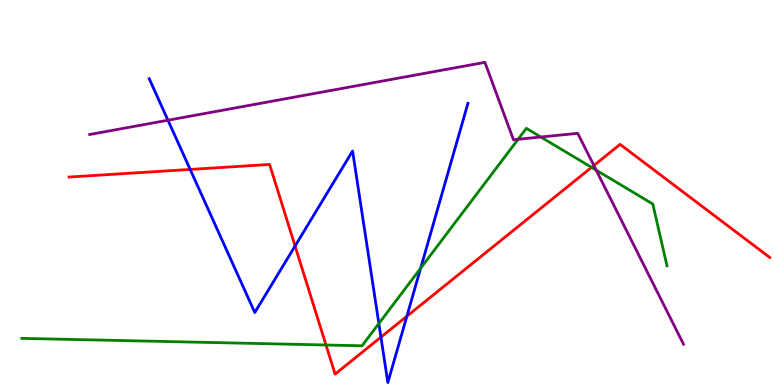[{'lines': ['blue', 'red'], 'intersections': [{'x': 2.45, 'y': 5.6}, {'x': 3.81, 'y': 3.61}, {'x': 4.92, 'y': 1.24}, {'x': 5.25, 'y': 1.79}]}, {'lines': ['green', 'red'], 'intersections': [{'x': 4.21, 'y': 1.04}, {'x': 7.63, 'y': 5.65}]}, {'lines': ['purple', 'red'], 'intersections': [{'x': 7.66, 'y': 5.7}]}, {'lines': ['blue', 'green'], 'intersections': [{'x': 4.89, 'y': 1.6}, {'x': 5.43, 'y': 3.03}]}, {'lines': ['blue', 'purple'], 'intersections': [{'x': 2.17, 'y': 6.88}]}, {'lines': ['green', 'purple'], 'intersections': [{'x': 6.69, 'y': 6.38}, {'x': 6.98, 'y': 6.44}, {'x': 7.69, 'y': 5.58}]}]